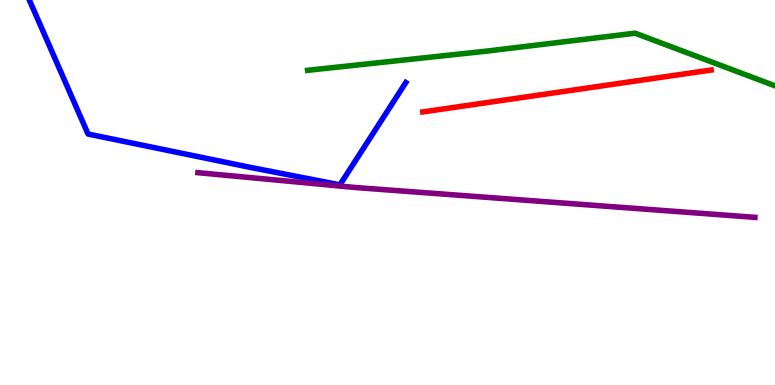[{'lines': ['blue', 'red'], 'intersections': []}, {'lines': ['green', 'red'], 'intersections': []}, {'lines': ['purple', 'red'], 'intersections': []}, {'lines': ['blue', 'green'], 'intersections': []}, {'lines': ['blue', 'purple'], 'intersections': []}, {'lines': ['green', 'purple'], 'intersections': []}]